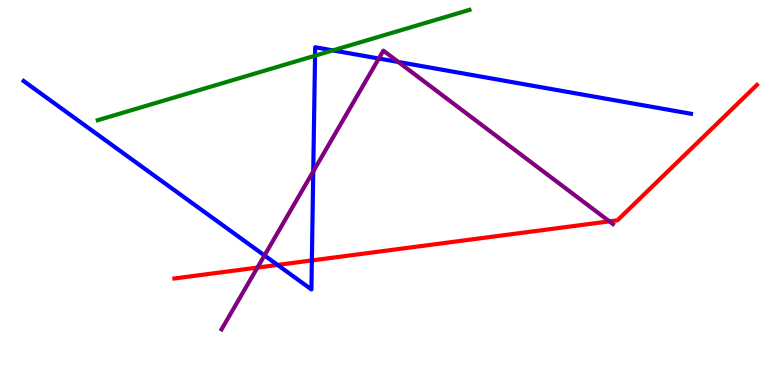[{'lines': ['blue', 'red'], 'intersections': [{'x': 3.58, 'y': 3.12}, {'x': 4.02, 'y': 3.24}]}, {'lines': ['green', 'red'], 'intersections': []}, {'lines': ['purple', 'red'], 'intersections': [{'x': 3.32, 'y': 3.05}, {'x': 7.86, 'y': 4.25}]}, {'lines': ['blue', 'green'], 'intersections': [{'x': 4.07, 'y': 8.55}, {'x': 4.3, 'y': 8.69}]}, {'lines': ['blue', 'purple'], 'intersections': [{'x': 3.41, 'y': 3.37}, {'x': 4.04, 'y': 5.55}, {'x': 4.89, 'y': 8.48}, {'x': 5.14, 'y': 8.39}]}, {'lines': ['green', 'purple'], 'intersections': []}]